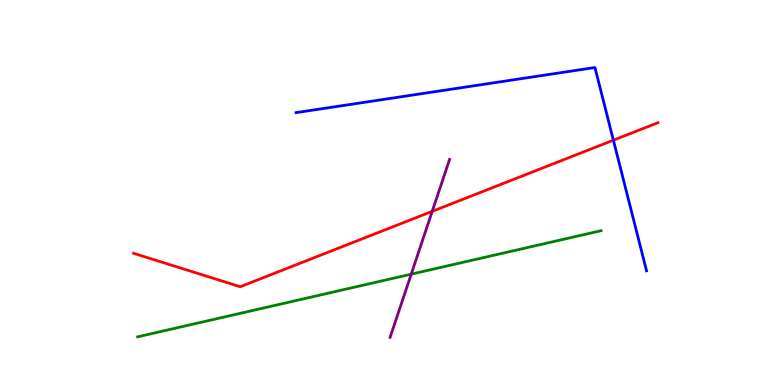[{'lines': ['blue', 'red'], 'intersections': [{'x': 7.91, 'y': 6.36}]}, {'lines': ['green', 'red'], 'intersections': []}, {'lines': ['purple', 'red'], 'intersections': [{'x': 5.58, 'y': 4.51}]}, {'lines': ['blue', 'green'], 'intersections': []}, {'lines': ['blue', 'purple'], 'intersections': []}, {'lines': ['green', 'purple'], 'intersections': [{'x': 5.31, 'y': 2.88}]}]